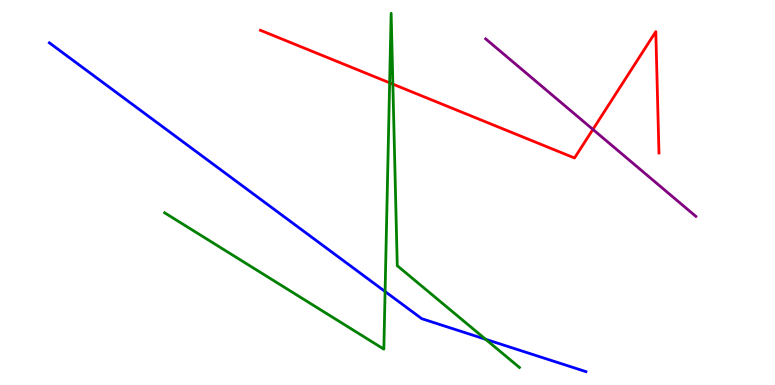[{'lines': ['blue', 'red'], 'intersections': []}, {'lines': ['green', 'red'], 'intersections': [{'x': 5.03, 'y': 7.85}, {'x': 5.07, 'y': 7.81}]}, {'lines': ['purple', 'red'], 'intersections': [{'x': 7.65, 'y': 6.64}]}, {'lines': ['blue', 'green'], 'intersections': [{'x': 4.97, 'y': 2.43}, {'x': 6.27, 'y': 1.19}]}, {'lines': ['blue', 'purple'], 'intersections': []}, {'lines': ['green', 'purple'], 'intersections': []}]